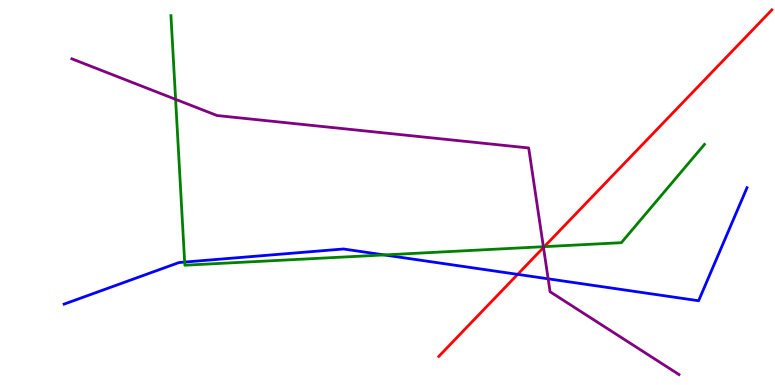[{'lines': ['blue', 'red'], 'intersections': [{'x': 6.68, 'y': 2.87}]}, {'lines': ['green', 'red'], 'intersections': [{'x': 7.02, 'y': 3.59}]}, {'lines': ['purple', 'red'], 'intersections': [{'x': 7.01, 'y': 3.57}]}, {'lines': ['blue', 'green'], 'intersections': [{'x': 2.38, 'y': 3.19}, {'x': 4.96, 'y': 3.38}]}, {'lines': ['blue', 'purple'], 'intersections': [{'x': 7.07, 'y': 2.76}]}, {'lines': ['green', 'purple'], 'intersections': [{'x': 2.27, 'y': 7.42}, {'x': 7.01, 'y': 3.59}]}]